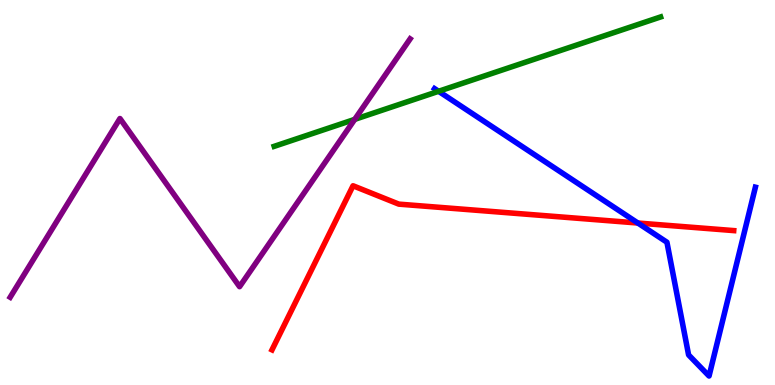[{'lines': ['blue', 'red'], 'intersections': [{'x': 8.23, 'y': 4.21}]}, {'lines': ['green', 'red'], 'intersections': []}, {'lines': ['purple', 'red'], 'intersections': []}, {'lines': ['blue', 'green'], 'intersections': [{'x': 5.66, 'y': 7.63}]}, {'lines': ['blue', 'purple'], 'intersections': []}, {'lines': ['green', 'purple'], 'intersections': [{'x': 4.58, 'y': 6.9}]}]